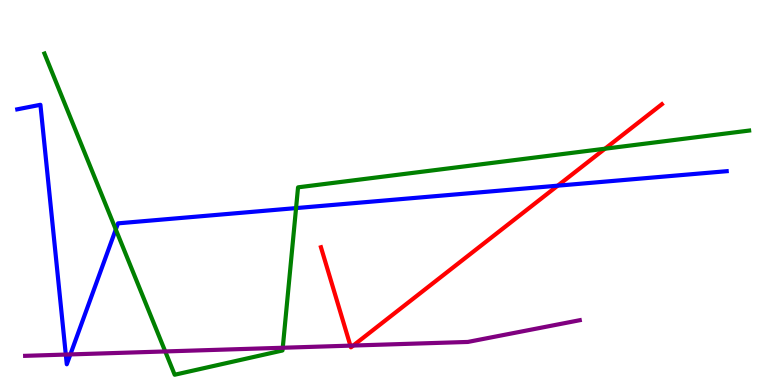[{'lines': ['blue', 'red'], 'intersections': [{'x': 7.2, 'y': 5.18}]}, {'lines': ['green', 'red'], 'intersections': [{'x': 7.81, 'y': 6.14}]}, {'lines': ['purple', 'red'], 'intersections': [{'x': 4.52, 'y': 1.02}, {'x': 4.56, 'y': 1.02}]}, {'lines': ['blue', 'green'], 'intersections': [{'x': 1.49, 'y': 4.04}, {'x': 3.82, 'y': 4.59}]}, {'lines': ['blue', 'purple'], 'intersections': [{'x': 0.849, 'y': 0.791}, {'x': 0.908, 'y': 0.794}]}, {'lines': ['green', 'purple'], 'intersections': [{'x': 2.13, 'y': 0.872}, {'x': 3.65, 'y': 0.967}]}]